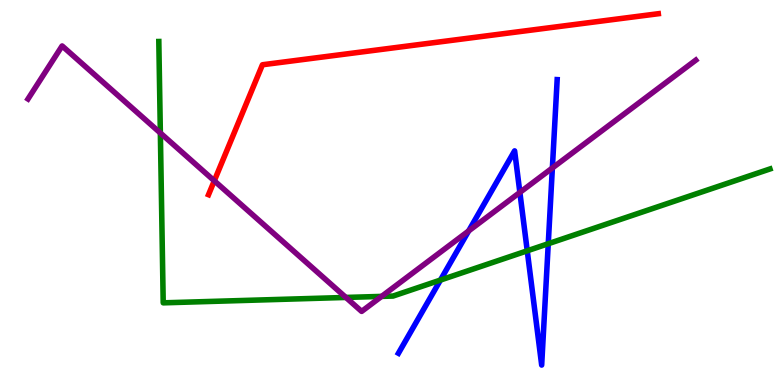[{'lines': ['blue', 'red'], 'intersections': []}, {'lines': ['green', 'red'], 'intersections': []}, {'lines': ['purple', 'red'], 'intersections': [{'x': 2.77, 'y': 5.3}]}, {'lines': ['blue', 'green'], 'intersections': [{'x': 5.68, 'y': 2.73}, {'x': 6.8, 'y': 3.49}, {'x': 7.07, 'y': 3.67}]}, {'lines': ['blue', 'purple'], 'intersections': [{'x': 6.05, 'y': 4.0}, {'x': 6.71, 'y': 5.0}, {'x': 7.13, 'y': 5.64}]}, {'lines': ['green', 'purple'], 'intersections': [{'x': 2.07, 'y': 6.55}, {'x': 4.46, 'y': 2.27}, {'x': 4.92, 'y': 2.3}]}]